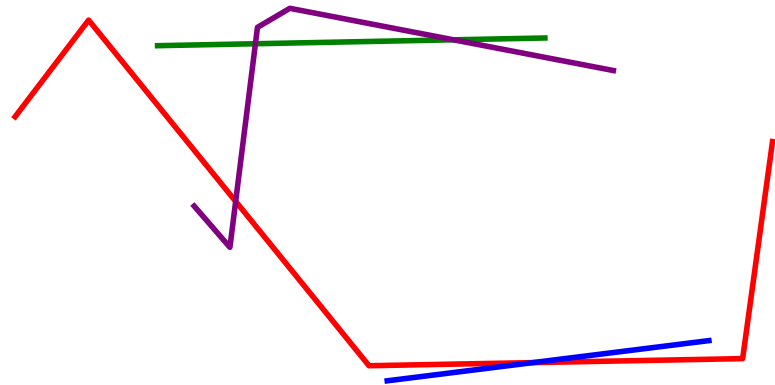[{'lines': ['blue', 'red'], 'intersections': [{'x': 6.88, 'y': 0.582}]}, {'lines': ['green', 'red'], 'intersections': []}, {'lines': ['purple', 'red'], 'intersections': [{'x': 3.04, 'y': 4.77}]}, {'lines': ['blue', 'green'], 'intersections': []}, {'lines': ['blue', 'purple'], 'intersections': []}, {'lines': ['green', 'purple'], 'intersections': [{'x': 3.3, 'y': 8.86}, {'x': 5.85, 'y': 8.97}]}]